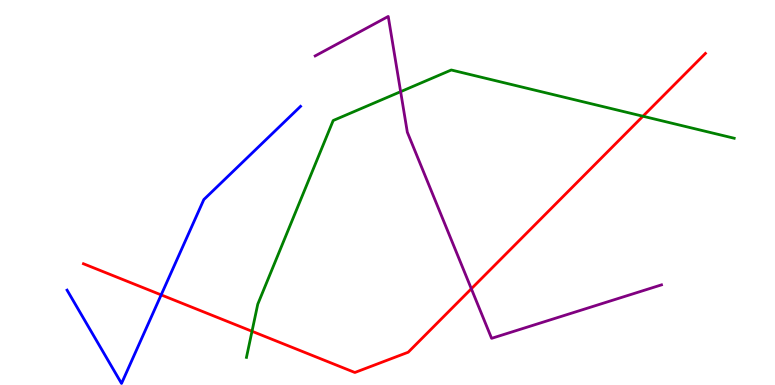[{'lines': ['blue', 'red'], 'intersections': [{'x': 2.08, 'y': 2.34}]}, {'lines': ['green', 'red'], 'intersections': [{'x': 3.25, 'y': 1.4}, {'x': 8.3, 'y': 6.98}]}, {'lines': ['purple', 'red'], 'intersections': [{'x': 6.08, 'y': 2.5}]}, {'lines': ['blue', 'green'], 'intersections': []}, {'lines': ['blue', 'purple'], 'intersections': []}, {'lines': ['green', 'purple'], 'intersections': [{'x': 5.17, 'y': 7.62}]}]